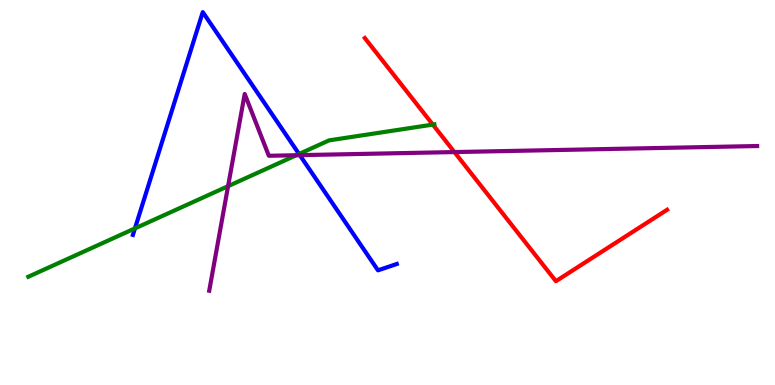[{'lines': ['blue', 'red'], 'intersections': []}, {'lines': ['green', 'red'], 'intersections': [{'x': 5.58, 'y': 6.76}]}, {'lines': ['purple', 'red'], 'intersections': [{'x': 5.86, 'y': 6.05}]}, {'lines': ['blue', 'green'], 'intersections': [{'x': 1.74, 'y': 4.07}, {'x': 3.86, 'y': 6.0}]}, {'lines': ['blue', 'purple'], 'intersections': [{'x': 3.87, 'y': 5.97}]}, {'lines': ['green', 'purple'], 'intersections': [{'x': 2.94, 'y': 5.16}, {'x': 3.82, 'y': 5.97}]}]